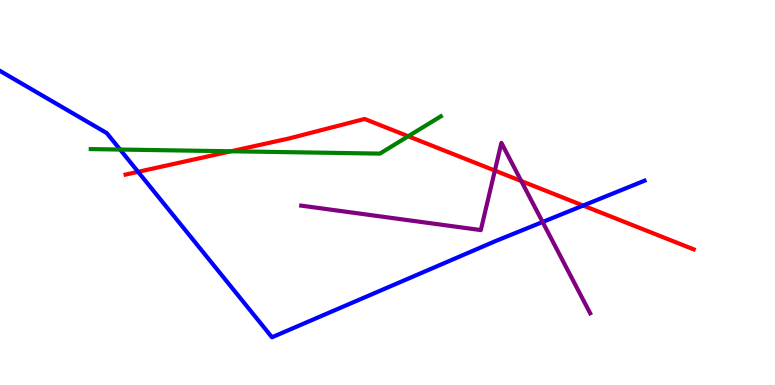[{'lines': ['blue', 'red'], 'intersections': [{'x': 1.78, 'y': 5.54}, {'x': 7.52, 'y': 4.66}]}, {'lines': ['green', 'red'], 'intersections': [{'x': 2.98, 'y': 6.07}, {'x': 5.27, 'y': 6.46}]}, {'lines': ['purple', 'red'], 'intersections': [{'x': 6.39, 'y': 5.57}, {'x': 6.73, 'y': 5.3}]}, {'lines': ['blue', 'green'], 'intersections': [{'x': 1.55, 'y': 6.12}]}, {'lines': ['blue', 'purple'], 'intersections': [{'x': 7.0, 'y': 4.23}]}, {'lines': ['green', 'purple'], 'intersections': []}]